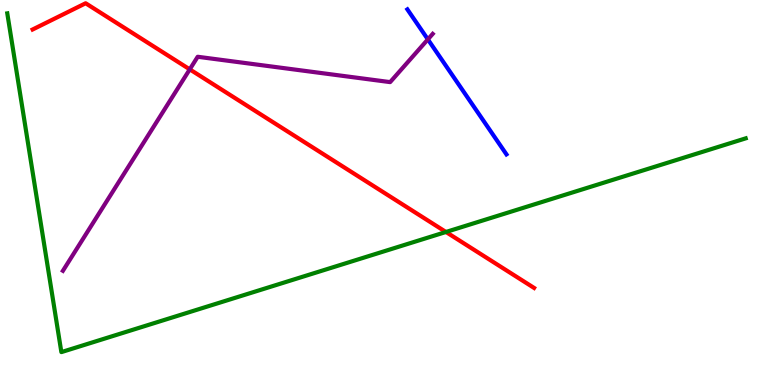[{'lines': ['blue', 'red'], 'intersections': []}, {'lines': ['green', 'red'], 'intersections': [{'x': 5.75, 'y': 3.97}]}, {'lines': ['purple', 'red'], 'intersections': [{'x': 2.45, 'y': 8.2}]}, {'lines': ['blue', 'green'], 'intersections': []}, {'lines': ['blue', 'purple'], 'intersections': [{'x': 5.52, 'y': 8.98}]}, {'lines': ['green', 'purple'], 'intersections': []}]